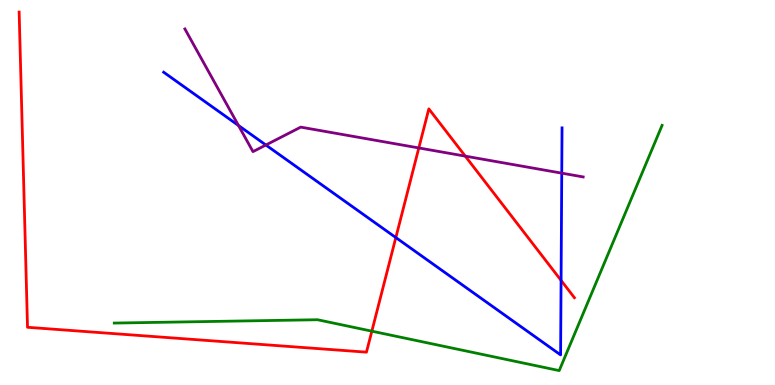[{'lines': ['blue', 'red'], 'intersections': [{'x': 5.11, 'y': 3.83}, {'x': 7.24, 'y': 2.72}]}, {'lines': ['green', 'red'], 'intersections': [{'x': 4.8, 'y': 1.4}]}, {'lines': ['purple', 'red'], 'intersections': [{'x': 5.4, 'y': 6.16}, {'x': 6.0, 'y': 5.94}]}, {'lines': ['blue', 'green'], 'intersections': []}, {'lines': ['blue', 'purple'], 'intersections': [{'x': 3.08, 'y': 6.74}, {'x': 3.43, 'y': 6.23}, {'x': 7.25, 'y': 5.5}]}, {'lines': ['green', 'purple'], 'intersections': []}]